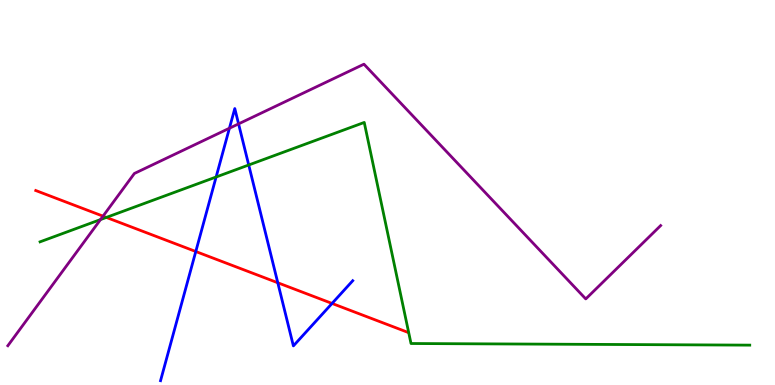[{'lines': ['blue', 'red'], 'intersections': [{'x': 2.53, 'y': 3.47}, {'x': 3.58, 'y': 2.66}, {'x': 4.28, 'y': 2.12}]}, {'lines': ['green', 'red'], 'intersections': [{'x': 1.37, 'y': 4.35}]}, {'lines': ['purple', 'red'], 'intersections': [{'x': 1.33, 'y': 4.39}]}, {'lines': ['blue', 'green'], 'intersections': [{'x': 2.79, 'y': 5.4}, {'x': 3.21, 'y': 5.71}]}, {'lines': ['blue', 'purple'], 'intersections': [{'x': 2.96, 'y': 6.67}, {'x': 3.08, 'y': 6.78}]}, {'lines': ['green', 'purple'], 'intersections': [{'x': 1.3, 'y': 4.3}]}]